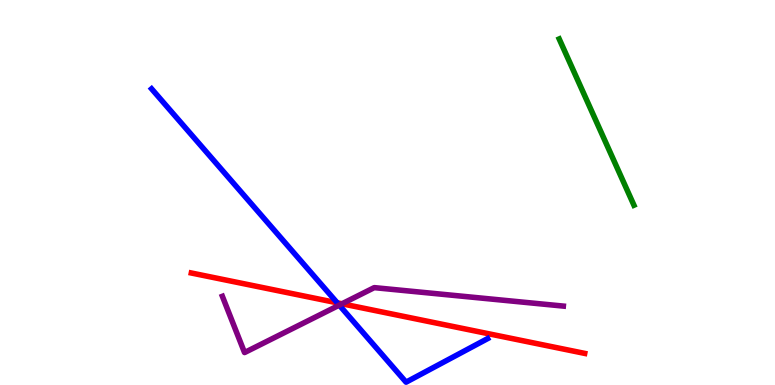[{'lines': ['blue', 'red'], 'intersections': [{'x': 4.35, 'y': 2.13}]}, {'lines': ['green', 'red'], 'intersections': []}, {'lines': ['purple', 'red'], 'intersections': [{'x': 4.41, 'y': 2.11}]}, {'lines': ['blue', 'green'], 'intersections': []}, {'lines': ['blue', 'purple'], 'intersections': [{'x': 4.38, 'y': 2.07}]}, {'lines': ['green', 'purple'], 'intersections': []}]